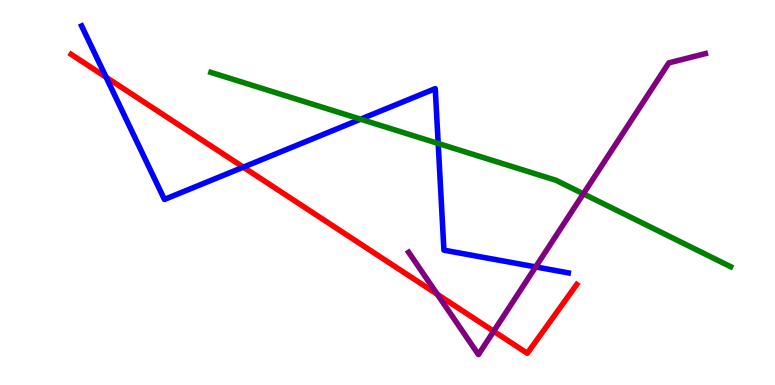[{'lines': ['blue', 'red'], 'intersections': [{'x': 1.37, 'y': 7.99}, {'x': 3.14, 'y': 5.66}]}, {'lines': ['green', 'red'], 'intersections': []}, {'lines': ['purple', 'red'], 'intersections': [{'x': 5.64, 'y': 2.36}, {'x': 6.37, 'y': 1.4}]}, {'lines': ['blue', 'green'], 'intersections': [{'x': 4.65, 'y': 6.9}, {'x': 5.65, 'y': 6.27}]}, {'lines': ['blue', 'purple'], 'intersections': [{'x': 6.91, 'y': 3.07}]}, {'lines': ['green', 'purple'], 'intersections': [{'x': 7.53, 'y': 4.97}]}]